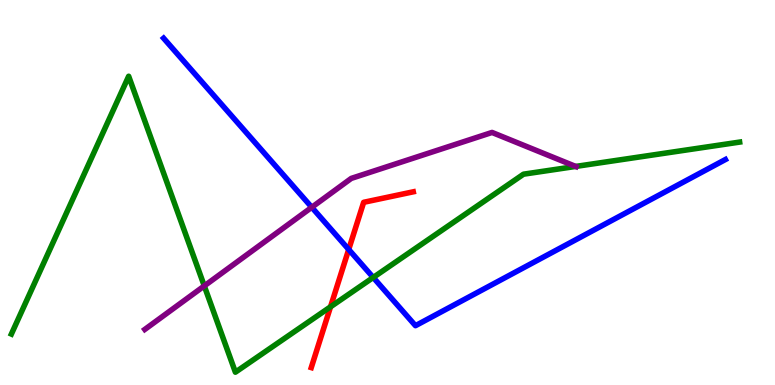[{'lines': ['blue', 'red'], 'intersections': [{'x': 4.5, 'y': 3.52}]}, {'lines': ['green', 'red'], 'intersections': [{'x': 4.26, 'y': 2.03}]}, {'lines': ['purple', 'red'], 'intersections': []}, {'lines': ['blue', 'green'], 'intersections': [{'x': 4.82, 'y': 2.79}]}, {'lines': ['blue', 'purple'], 'intersections': [{'x': 4.02, 'y': 4.62}]}, {'lines': ['green', 'purple'], 'intersections': [{'x': 2.64, 'y': 2.57}, {'x': 7.43, 'y': 5.68}]}]